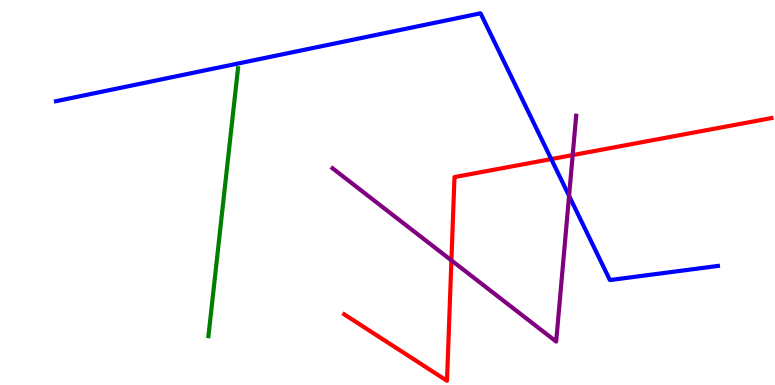[{'lines': ['blue', 'red'], 'intersections': [{'x': 7.11, 'y': 5.87}]}, {'lines': ['green', 'red'], 'intersections': []}, {'lines': ['purple', 'red'], 'intersections': [{'x': 5.82, 'y': 3.24}, {'x': 7.39, 'y': 5.97}]}, {'lines': ['blue', 'green'], 'intersections': []}, {'lines': ['blue', 'purple'], 'intersections': [{'x': 7.34, 'y': 4.91}]}, {'lines': ['green', 'purple'], 'intersections': []}]